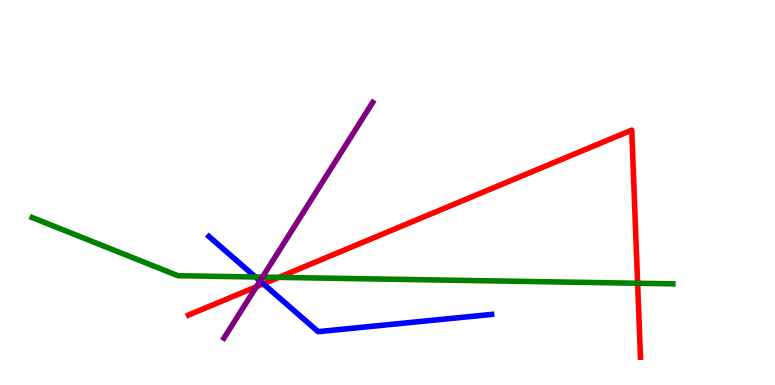[{'lines': ['blue', 'red'], 'intersections': [{'x': 3.4, 'y': 2.63}]}, {'lines': ['green', 'red'], 'intersections': [{'x': 3.6, 'y': 2.8}, {'x': 8.23, 'y': 2.64}]}, {'lines': ['purple', 'red'], 'intersections': [{'x': 3.31, 'y': 2.55}]}, {'lines': ['blue', 'green'], 'intersections': [{'x': 3.3, 'y': 2.81}]}, {'lines': ['blue', 'purple'], 'intersections': [{'x': 3.36, 'y': 2.7}]}, {'lines': ['green', 'purple'], 'intersections': [{'x': 3.39, 'y': 2.8}]}]